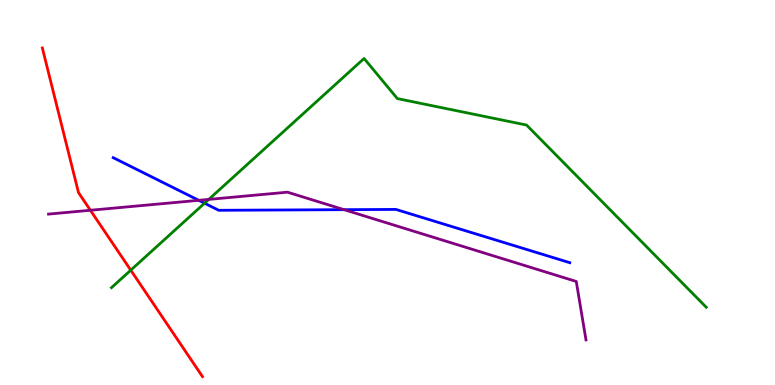[{'lines': ['blue', 'red'], 'intersections': []}, {'lines': ['green', 'red'], 'intersections': [{'x': 1.69, 'y': 2.98}]}, {'lines': ['purple', 'red'], 'intersections': [{'x': 1.17, 'y': 4.54}]}, {'lines': ['blue', 'green'], 'intersections': [{'x': 2.64, 'y': 4.72}]}, {'lines': ['blue', 'purple'], 'intersections': [{'x': 2.56, 'y': 4.8}, {'x': 4.44, 'y': 4.55}]}, {'lines': ['green', 'purple'], 'intersections': [{'x': 2.69, 'y': 4.82}]}]